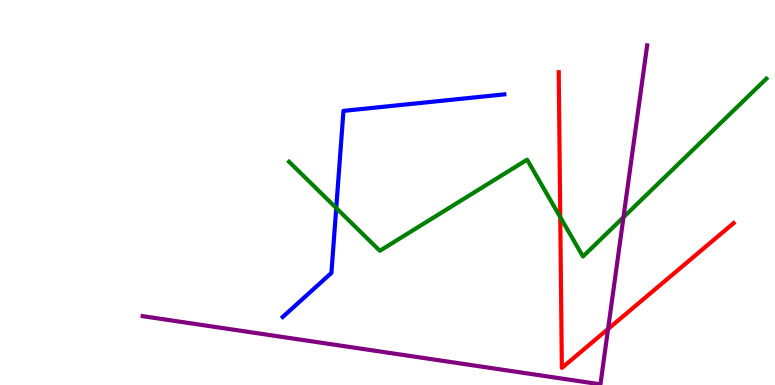[{'lines': ['blue', 'red'], 'intersections': []}, {'lines': ['green', 'red'], 'intersections': [{'x': 7.23, 'y': 4.36}]}, {'lines': ['purple', 'red'], 'intersections': [{'x': 7.85, 'y': 1.46}]}, {'lines': ['blue', 'green'], 'intersections': [{'x': 4.34, 'y': 4.6}]}, {'lines': ['blue', 'purple'], 'intersections': []}, {'lines': ['green', 'purple'], 'intersections': [{'x': 8.04, 'y': 4.36}]}]